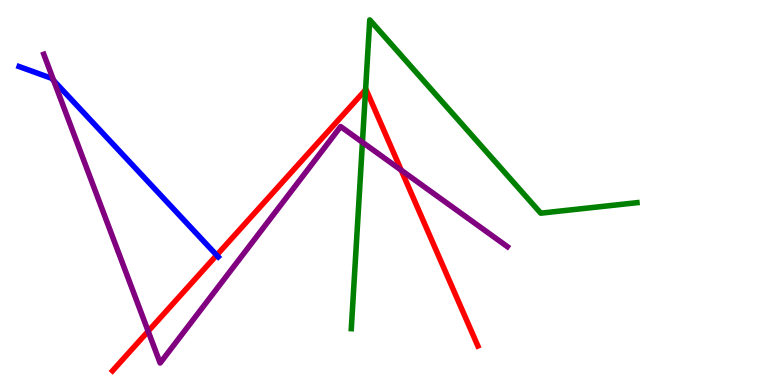[{'lines': ['blue', 'red'], 'intersections': [{'x': 2.8, 'y': 3.37}]}, {'lines': ['green', 'red'], 'intersections': [{'x': 4.72, 'y': 7.67}]}, {'lines': ['purple', 'red'], 'intersections': [{'x': 1.91, 'y': 1.4}, {'x': 5.18, 'y': 5.58}]}, {'lines': ['blue', 'green'], 'intersections': []}, {'lines': ['blue', 'purple'], 'intersections': [{'x': 0.693, 'y': 7.91}]}, {'lines': ['green', 'purple'], 'intersections': [{'x': 4.68, 'y': 6.3}]}]